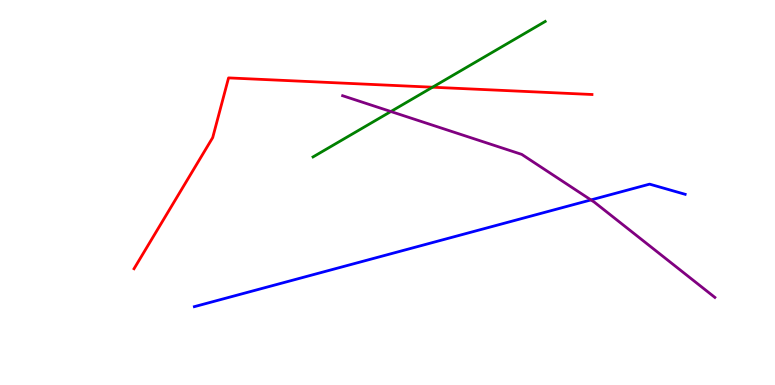[{'lines': ['blue', 'red'], 'intersections': []}, {'lines': ['green', 'red'], 'intersections': [{'x': 5.58, 'y': 7.73}]}, {'lines': ['purple', 'red'], 'intersections': []}, {'lines': ['blue', 'green'], 'intersections': []}, {'lines': ['blue', 'purple'], 'intersections': [{'x': 7.63, 'y': 4.81}]}, {'lines': ['green', 'purple'], 'intersections': [{'x': 5.04, 'y': 7.1}]}]